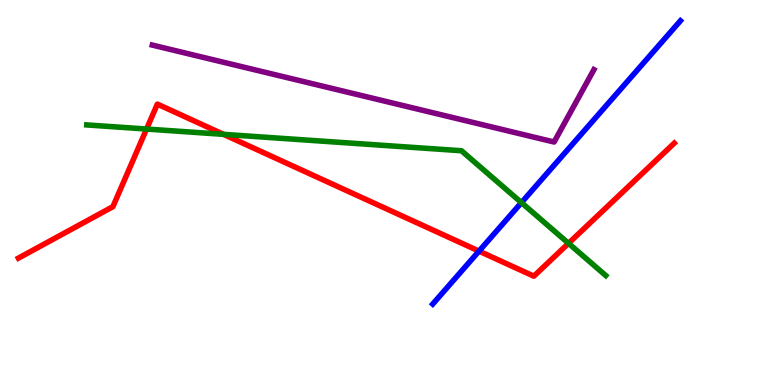[{'lines': ['blue', 'red'], 'intersections': [{'x': 6.18, 'y': 3.48}]}, {'lines': ['green', 'red'], 'intersections': [{'x': 1.89, 'y': 6.65}, {'x': 2.88, 'y': 6.51}, {'x': 7.34, 'y': 3.68}]}, {'lines': ['purple', 'red'], 'intersections': []}, {'lines': ['blue', 'green'], 'intersections': [{'x': 6.73, 'y': 4.74}]}, {'lines': ['blue', 'purple'], 'intersections': []}, {'lines': ['green', 'purple'], 'intersections': []}]